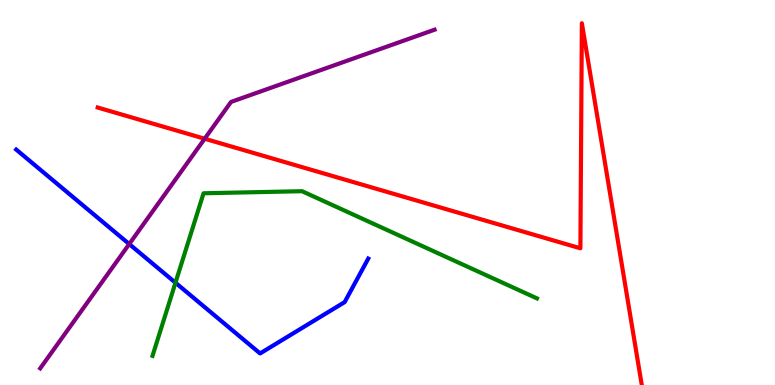[{'lines': ['blue', 'red'], 'intersections': []}, {'lines': ['green', 'red'], 'intersections': []}, {'lines': ['purple', 'red'], 'intersections': [{'x': 2.64, 'y': 6.4}]}, {'lines': ['blue', 'green'], 'intersections': [{'x': 2.26, 'y': 2.66}]}, {'lines': ['blue', 'purple'], 'intersections': [{'x': 1.67, 'y': 3.66}]}, {'lines': ['green', 'purple'], 'intersections': []}]